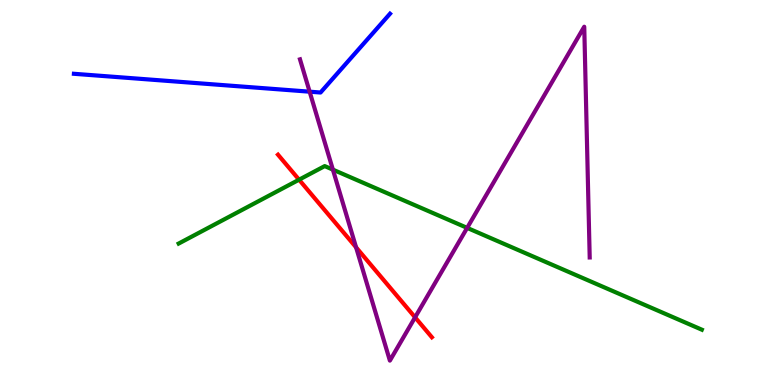[{'lines': ['blue', 'red'], 'intersections': []}, {'lines': ['green', 'red'], 'intersections': [{'x': 3.86, 'y': 5.33}]}, {'lines': ['purple', 'red'], 'intersections': [{'x': 4.59, 'y': 3.58}, {'x': 5.36, 'y': 1.76}]}, {'lines': ['blue', 'green'], 'intersections': []}, {'lines': ['blue', 'purple'], 'intersections': [{'x': 4.0, 'y': 7.62}]}, {'lines': ['green', 'purple'], 'intersections': [{'x': 4.3, 'y': 5.59}, {'x': 6.03, 'y': 4.08}]}]